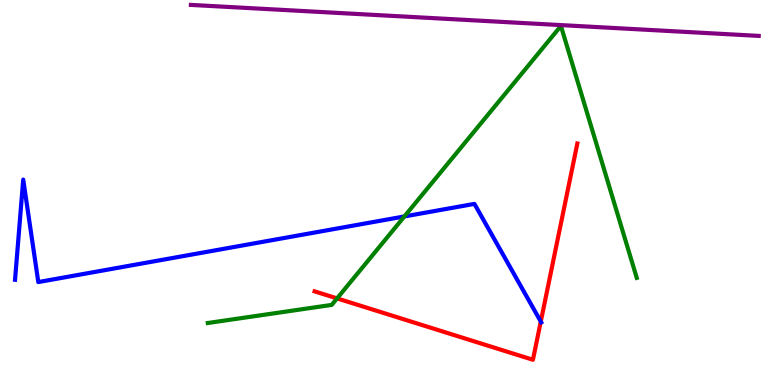[{'lines': ['blue', 'red'], 'intersections': [{'x': 6.98, 'y': 1.65}]}, {'lines': ['green', 'red'], 'intersections': [{'x': 4.35, 'y': 2.25}]}, {'lines': ['purple', 'red'], 'intersections': []}, {'lines': ['blue', 'green'], 'intersections': [{'x': 5.22, 'y': 4.38}]}, {'lines': ['blue', 'purple'], 'intersections': []}, {'lines': ['green', 'purple'], 'intersections': []}]